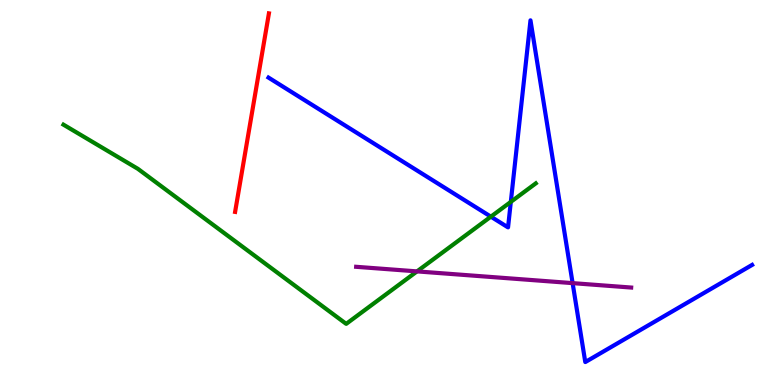[{'lines': ['blue', 'red'], 'intersections': []}, {'lines': ['green', 'red'], 'intersections': []}, {'lines': ['purple', 'red'], 'intersections': []}, {'lines': ['blue', 'green'], 'intersections': [{'x': 6.33, 'y': 4.37}, {'x': 6.59, 'y': 4.76}]}, {'lines': ['blue', 'purple'], 'intersections': [{'x': 7.39, 'y': 2.65}]}, {'lines': ['green', 'purple'], 'intersections': [{'x': 5.38, 'y': 2.95}]}]